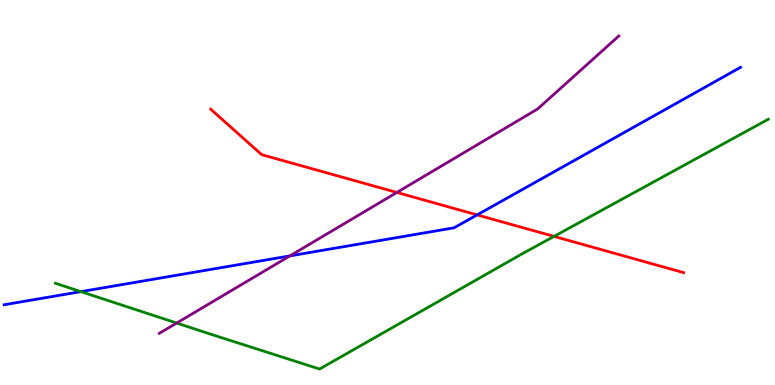[{'lines': ['blue', 'red'], 'intersections': [{'x': 6.16, 'y': 4.42}]}, {'lines': ['green', 'red'], 'intersections': [{'x': 7.15, 'y': 3.86}]}, {'lines': ['purple', 'red'], 'intersections': [{'x': 5.12, 'y': 5.0}]}, {'lines': ['blue', 'green'], 'intersections': [{'x': 1.04, 'y': 2.43}]}, {'lines': ['blue', 'purple'], 'intersections': [{'x': 3.74, 'y': 3.35}]}, {'lines': ['green', 'purple'], 'intersections': [{'x': 2.28, 'y': 1.61}]}]